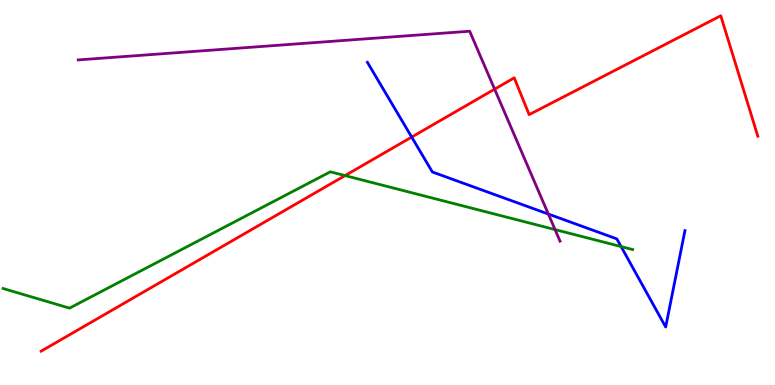[{'lines': ['blue', 'red'], 'intersections': [{'x': 5.31, 'y': 6.44}]}, {'lines': ['green', 'red'], 'intersections': [{'x': 4.45, 'y': 5.44}]}, {'lines': ['purple', 'red'], 'intersections': [{'x': 6.38, 'y': 7.68}]}, {'lines': ['blue', 'green'], 'intersections': [{'x': 8.01, 'y': 3.6}]}, {'lines': ['blue', 'purple'], 'intersections': [{'x': 7.08, 'y': 4.44}]}, {'lines': ['green', 'purple'], 'intersections': [{'x': 7.16, 'y': 4.04}]}]